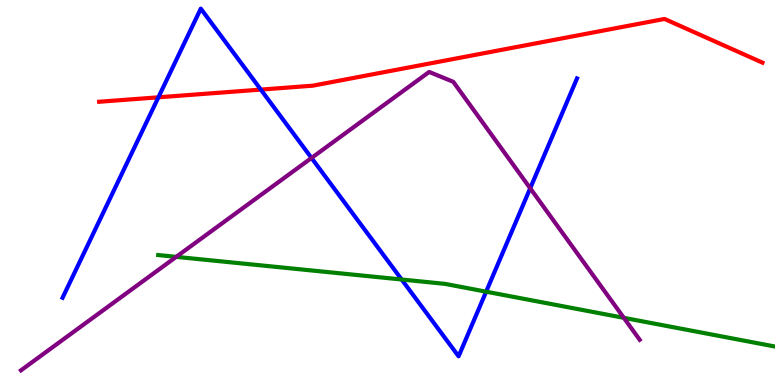[{'lines': ['blue', 'red'], 'intersections': [{'x': 2.04, 'y': 7.47}, {'x': 3.37, 'y': 7.67}]}, {'lines': ['green', 'red'], 'intersections': []}, {'lines': ['purple', 'red'], 'intersections': []}, {'lines': ['blue', 'green'], 'intersections': [{'x': 5.18, 'y': 2.74}, {'x': 6.27, 'y': 2.42}]}, {'lines': ['blue', 'purple'], 'intersections': [{'x': 4.02, 'y': 5.9}, {'x': 6.84, 'y': 5.11}]}, {'lines': ['green', 'purple'], 'intersections': [{'x': 2.27, 'y': 3.33}, {'x': 8.05, 'y': 1.74}]}]